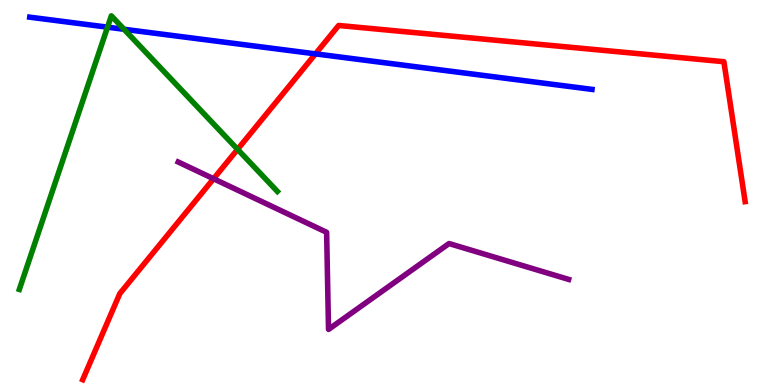[{'lines': ['blue', 'red'], 'intersections': [{'x': 4.07, 'y': 8.6}]}, {'lines': ['green', 'red'], 'intersections': [{'x': 3.07, 'y': 6.12}]}, {'lines': ['purple', 'red'], 'intersections': [{'x': 2.76, 'y': 5.36}]}, {'lines': ['blue', 'green'], 'intersections': [{'x': 1.39, 'y': 9.29}, {'x': 1.6, 'y': 9.24}]}, {'lines': ['blue', 'purple'], 'intersections': []}, {'lines': ['green', 'purple'], 'intersections': []}]